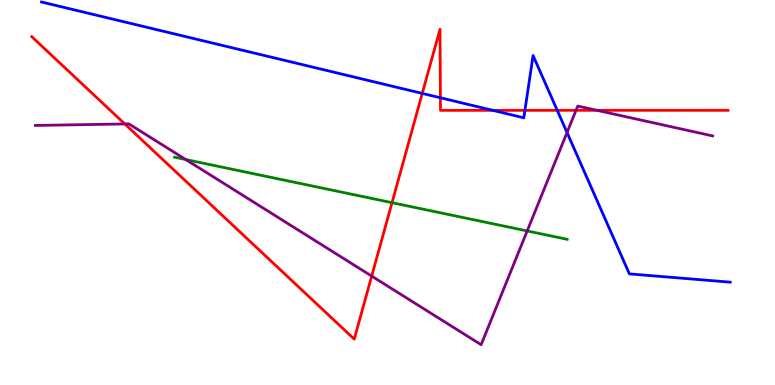[{'lines': ['blue', 'red'], 'intersections': [{'x': 5.45, 'y': 7.57}, {'x': 5.68, 'y': 7.46}, {'x': 6.36, 'y': 7.13}, {'x': 6.77, 'y': 7.13}, {'x': 7.19, 'y': 7.13}]}, {'lines': ['green', 'red'], 'intersections': [{'x': 5.06, 'y': 4.74}]}, {'lines': ['purple', 'red'], 'intersections': [{'x': 1.61, 'y': 6.78}, {'x': 4.8, 'y': 2.83}, {'x': 7.43, 'y': 7.13}, {'x': 7.7, 'y': 7.13}]}, {'lines': ['blue', 'green'], 'intersections': []}, {'lines': ['blue', 'purple'], 'intersections': [{'x': 7.32, 'y': 6.56}]}, {'lines': ['green', 'purple'], 'intersections': [{'x': 2.4, 'y': 5.86}, {'x': 6.8, 'y': 4.0}]}]